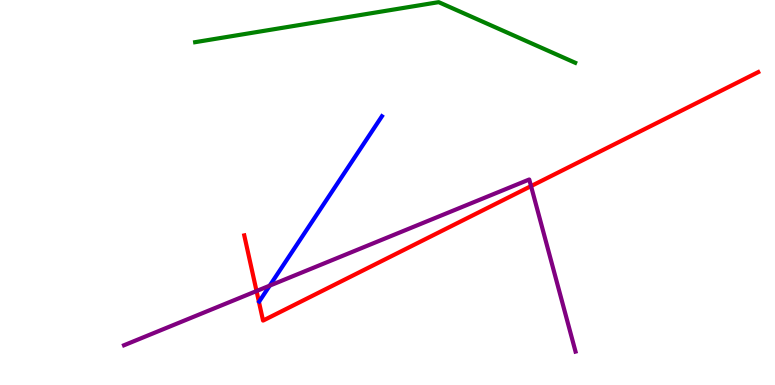[{'lines': ['blue', 'red'], 'intersections': []}, {'lines': ['green', 'red'], 'intersections': []}, {'lines': ['purple', 'red'], 'intersections': [{'x': 3.31, 'y': 2.44}, {'x': 6.85, 'y': 5.17}]}, {'lines': ['blue', 'green'], 'intersections': []}, {'lines': ['blue', 'purple'], 'intersections': [{'x': 3.48, 'y': 2.58}]}, {'lines': ['green', 'purple'], 'intersections': []}]